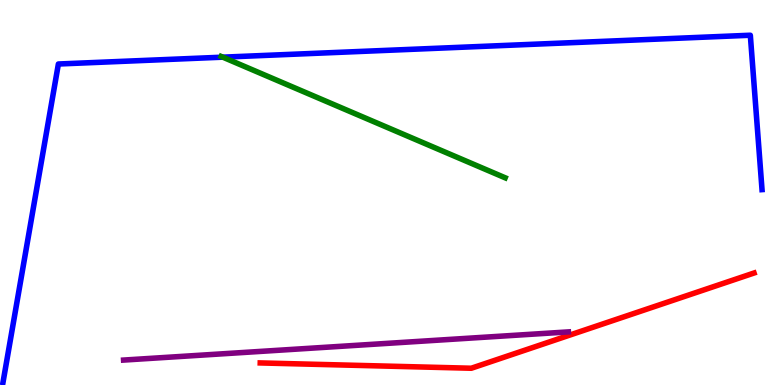[{'lines': ['blue', 'red'], 'intersections': []}, {'lines': ['green', 'red'], 'intersections': []}, {'lines': ['purple', 'red'], 'intersections': []}, {'lines': ['blue', 'green'], 'intersections': [{'x': 2.88, 'y': 8.52}]}, {'lines': ['blue', 'purple'], 'intersections': []}, {'lines': ['green', 'purple'], 'intersections': []}]